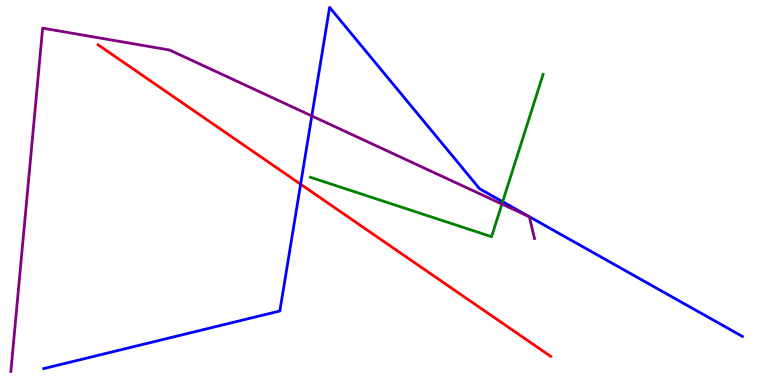[{'lines': ['blue', 'red'], 'intersections': [{'x': 3.88, 'y': 5.21}]}, {'lines': ['green', 'red'], 'intersections': []}, {'lines': ['purple', 'red'], 'intersections': []}, {'lines': ['blue', 'green'], 'intersections': [{'x': 6.49, 'y': 4.76}]}, {'lines': ['blue', 'purple'], 'intersections': [{'x': 4.02, 'y': 6.99}]}, {'lines': ['green', 'purple'], 'intersections': [{'x': 6.48, 'y': 4.7}]}]